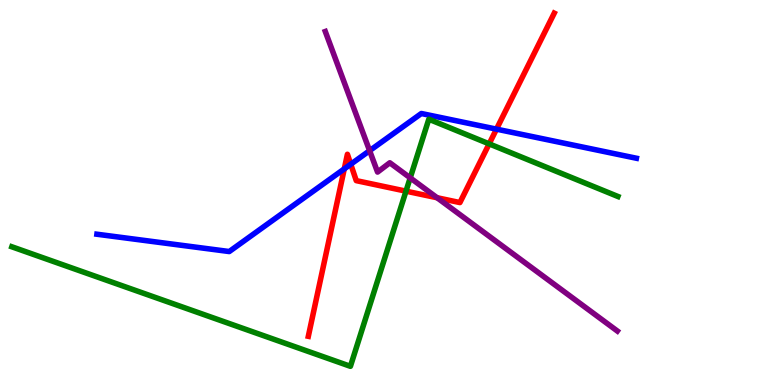[{'lines': ['blue', 'red'], 'intersections': [{'x': 4.44, 'y': 5.61}, {'x': 4.53, 'y': 5.73}, {'x': 6.41, 'y': 6.65}]}, {'lines': ['green', 'red'], 'intersections': [{'x': 5.24, 'y': 5.03}, {'x': 6.31, 'y': 6.26}]}, {'lines': ['purple', 'red'], 'intersections': [{'x': 5.64, 'y': 4.86}]}, {'lines': ['blue', 'green'], 'intersections': []}, {'lines': ['blue', 'purple'], 'intersections': [{'x': 4.77, 'y': 6.09}]}, {'lines': ['green', 'purple'], 'intersections': [{'x': 5.29, 'y': 5.38}]}]